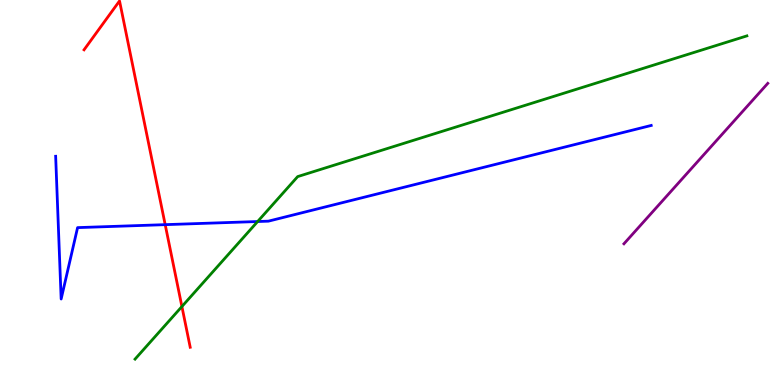[{'lines': ['blue', 'red'], 'intersections': [{'x': 2.13, 'y': 4.16}]}, {'lines': ['green', 'red'], 'intersections': [{'x': 2.35, 'y': 2.04}]}, {'lines': ['purple', 'red'], 'intersections': []}, {'lines': ['blue', 'green'], 'intersections': [{'x': 3.32, 'y': 4.25}]}, {'lines': ['blue', 'purple'], 'intersections': []}, {'lines': ['green', 'purple'], 'intersections': []}]